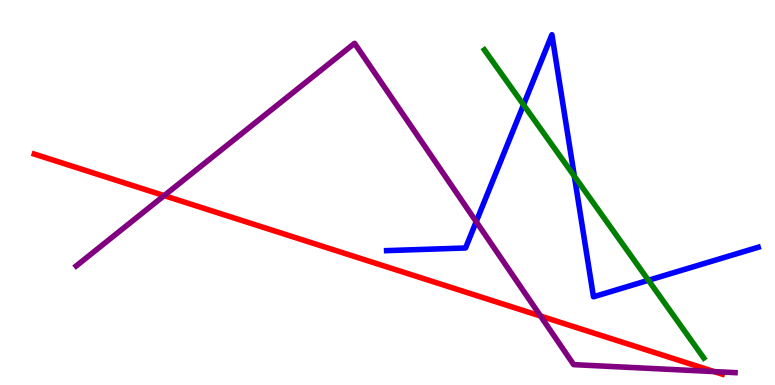[{'lines': ['blue', 'red'], 'intersections': []}, {'lines': ['green', 'red'], 'intersections': []}, {'lines': ['purple', 'red'], 'intersections': [{'x': 2.12, 'y': 4.92}, {'x': 6.97, 'y': 1.79}, {'x': 9.22, 'y': 0.348}]}, {'lines': ['blue', 'green'], 'intersections': [{'x': 6.76, 'y': 7.28}, {'x': 7.41, 'y': 5.42}, {'x': 8.37, 'y': 2.72}]}, {'lines': ['blue', 'purple'], 'intersections': [{'x': 6.14, 'y': 4.24}]}, {'lines': ['green', 'purple'], 'intersections': []}]